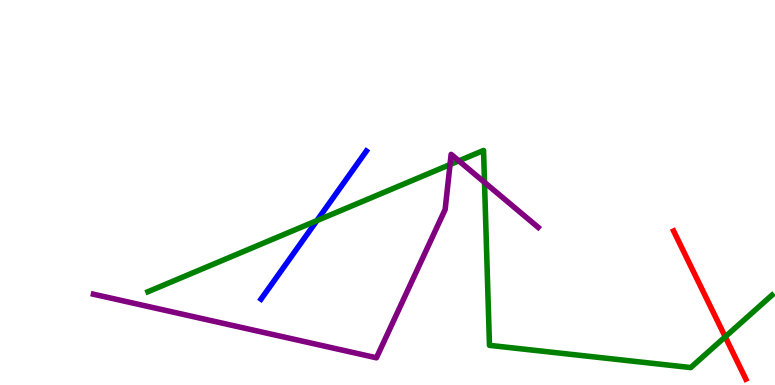[{'lines': ['blue', 'red'], 'intersections': []}, {'lines': ['green', 'red'], 'intersections': [{'x': 9.36, 'y': 1.25}]}, {'lines': ['purple', 'red'], 'intersections': []}, {'lines': ['blue', 'green'], 'intersections': [{'x': 4.09, 'y': 4.27}]}, {'lines': ['blue', 'purple'], 'intersections': []}, {'lines': ['green', 'purple'], 'intersections': [{'x': 5.81, 'y': 5.73}, {'x': 5.92, 'y': 5.82}, {'x': 6.25, 'y': 5.26}]}]